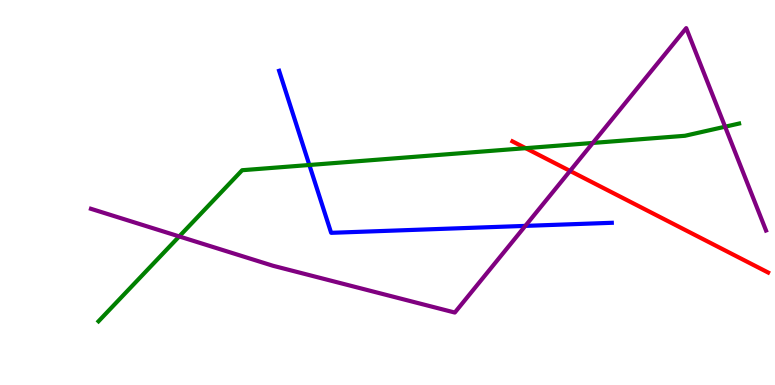[{'lines': ['blue', 'red'], 'intersections': []}, {'lines': ['green', 'red'], 'intersections': [{'x': 6.78, 'y': 6.15}]}, {'lines': ['purple', 'red'], 'intersections': [{'x': 7.36, 'y': 5.56}]}, {'lines': ['blue', 'green'], 'intersections': [{'x': 3.99, 'y': 5.71}]}, {'lines': ['blue', 'purple'], 'intersections': [{'x': 6.78, 'y': 4.13}]}, {'lines': ['green', 'purple'], 'intersections': [{'x': 2.31, 'y': 3.86}, {'x': 7.65, 'y': 6.29}, {'x': 9.36, 'y': 6.71}]}]